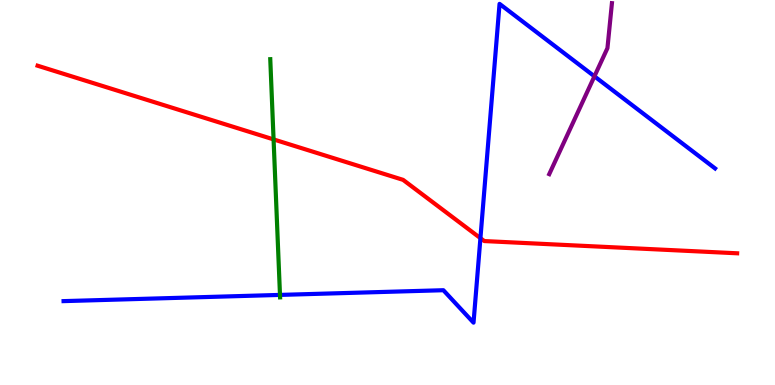[{'lines': ['blue', 'red'], 'intersections': [{'x': 6.2, 'y': 3.81}]}, {'lines': ['green', 'red'], 'intersections': [{'x': 3.53, 'y': 6.38}]}, {'lines': ['purple', 'red'], 'intersections': []}, {'lines': ['blue', 'green'], 'intersections': [{'x': 3.61, 'y': 2.34}]}, {'lines': ['blue', 'purple'], 'intersections': [{'x': 7.67, 'y': 8.02}]}, {'lines': ['green', 'purple'], 'intersections': []}]